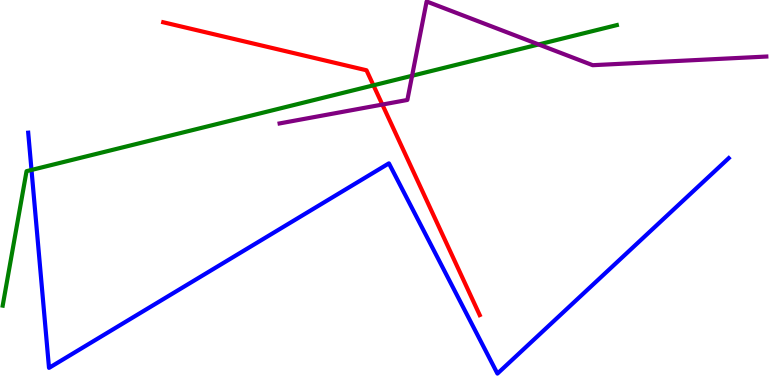[{'lines': ['blue', 'red'], 'intersections': []}, {'lines': ['green', 'red'], 'intersections': [{'x': 4.82, 'y': 7.78}]}, {'lines': ['purple', 'red'], 'intersections': [{'x': 4.93, 'y': 7.28}]}, {'lines': ['blue', 'green'], 'intersections': [{'x': 0.406, 'y': 5.59}]}, {'lines': ['blue', 'purple'], 'intersections': []}, {'lines': ['green', 'purple'], 'intersections': [{'x': 5.32, 'y': 8.03}, {'x': 6.95, 'y': 8.85}]}]